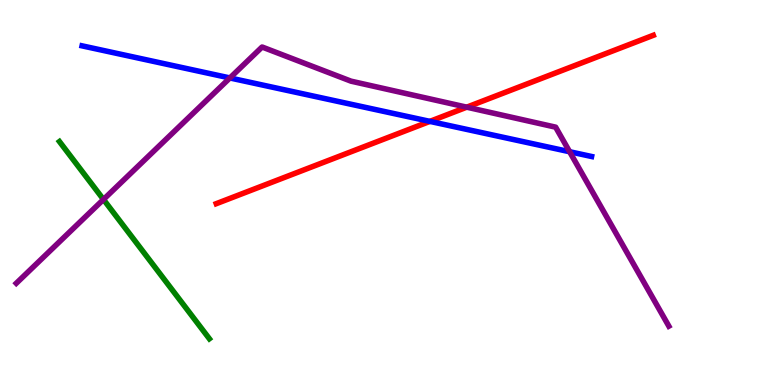[{'lines': ['blue', 'red'], 'intersections': [{'x': 5.55, 'y': 6.85}]}, {'lines': ['green', 'red'], 'intersections': []}, {'lines': ['purple', 'red'], 'intersections': [{'x': 6.02, 'y': 7.22}]}, {'lines': ['blue', 'green'], 'intersections': []}, {'lines': ['blue', 'purple'], 'intersections': [{'x': 2.97, 'y': 7.98}, {'x': 7.35, 'y': 6.06}]}, {'lines': ['green', 'purple'], 'intersections': [{'x': 1.34, 'y': 4.82}]}]